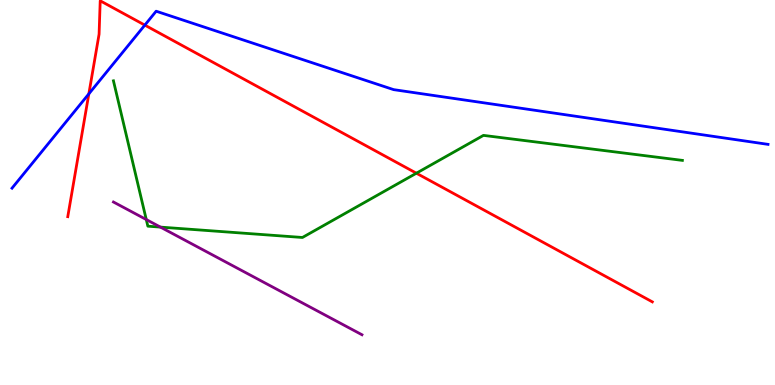[{'lines': ['blue', 'red'], 'intersections': [{'x': 1.15, 'y': 7.56}, {'x': 1.87, 'y': 9.35}]}, {'lines': ['green', 'red'], 'intersections': [{'x': 5.37, 'y': 5.5}]}, {'lines': ['purple', 'red'], 'intersections': []}, {'lines': ['blue', 'green'], 'intersections': []}, {'lines': ['blue', 'purple'], 'intersections': []}, {'lines': ['green', 'purple'], 'intersections': [{'x': 1.89, 'y': 4.3}, {'x': 2.07, 'y': 4.1}]}]